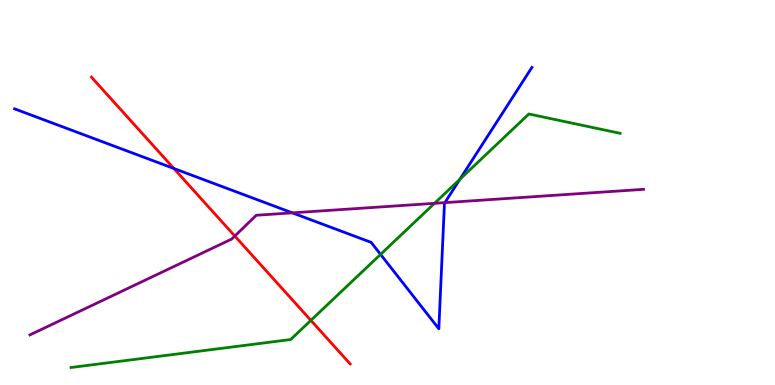[{'lines': ['blue', 'red'], 'intersections': [{'x': 2.24, 'y': 5.62}]}, {'lines': ['green', 'red'], 'intersections': [{'x': 4.01, 'y': 1.68}]}, {'lines': ['purple', 'red'], 'intersections': [{'x': 3.03, 'y': 3.87}]}, {'lines': ['blue', 'green'], 'intersections': [{'x': 4.91, 'y': 3.39}, {'x': 5.93, 'y': 5.34}]}, {'lines': ['blue', 'purple'], 'intersections': [{'x': 3.77, 'y': 4.47}, {'x': 5.74, 'y': 4.74}]}, {'lines': ['green', 'purple'], 'intersections': [{'x': 5.61, 'y': 4.72}]}]